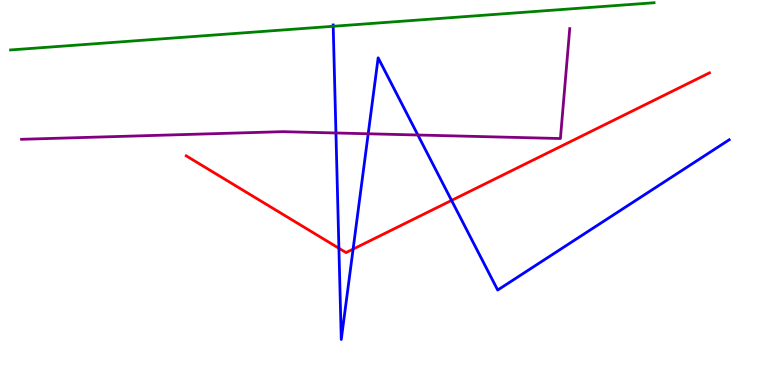[{'lines': ['blue', 'red'], 'intersections': [{'x': 4.37, 'y': 3.55}, {'x': 4.56, 'y': 3.53}, {'x': 5.83, 'y': 4.79}]}, {'lines': ['green', 'red'], 'intersections': []}, {'lines': ['purple', 'red'], 'intersections': []}, {'lines': ['blue', 'green'], 'intersections': [{'x': 4.3, 'y': 9.32}]}, {'lines': ['blue', 'purple'], 'intersections': [{'x': 4.33, 'y': 6.55}, {'x': 4.75, 'y': 6.53}, {'x': 5.39, 'y': 6.49}]}, {'lines': ['green', 'purple'], 'intersections': []}]